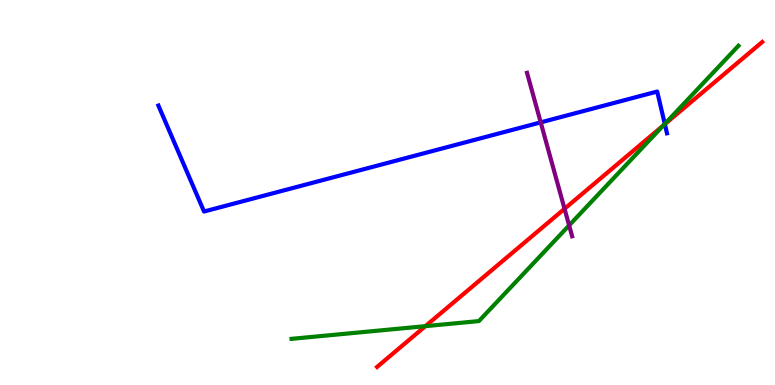[{'lines': ['blue', 'red'], 'intersections': [{'x': 8.58, 'y': 6.78}]}, {'lines': ['green', 'red'], 'intersections': [{'x': 5.49, 'y': 1.53}, {'x': 8.56, 'y': 6.75}]}, {'lines': ['purple', 'red'], 'intersections': [{'x': 7.28, 'y': 4.58}]}, {'lines': ['blue', 'green'], 'intersections': [{'x': 8.58, 'y': 6.78}]}, {'lines': ['blue', 'purple'], 'intersections': [{'x': 6.98, 'y': 6.82}]}, {'lines': ['green', 'purple'], 'intersections': [{'x': 7.34, 'y': 4.15}]}]